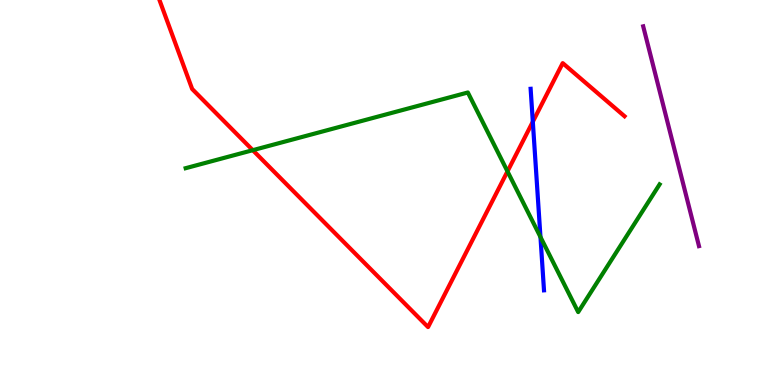[{'lines': ['blue', 'red'], 'intersections': [{'x': 6.88, 'y': 6.84}]}, {'lines': ['green', 'red'], 'intersections': [{'x': 3.26, 'y': 6.1}, {'x': 6.55, 'y': 5.55}]}, {'lines': ['purple', 'red'], 'intersections': []}, {'lines': ['blue', 'green'], 'intersections': [{'x': 6.97, 'y': 3.84}]}, {'lines': ['blue', 'purple'], 'intersections': []}, {'lines': ['green', 'purple'], 'intersections': []}]